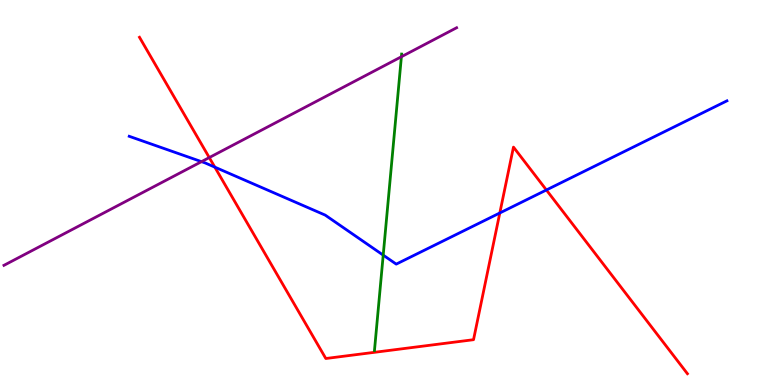[{'lines': ['blue', 'red'], 'intersections': [{'x': 2.77, 'y': 5.66}, {'x': 6.45, 'y': 4.47}, {'x': 7.05, 'y': 5.07}]}, {'lines': ['green', 'red'], 'intersections': []}, {'lines': ['purple', 'red'], 'intersections': [{'x': 2.7, 'y': 5.91}]}, {'lines': ['blue', 'green'], 'intersections': [{'x': 4.94, 'y': 3.37}]}, {'lines': ['blue', 'purple'], 'intersections': [{'x': 2.6, 'y': 5.8}]}, {'lines': ['green', 'purple'], 'intersections': [{'x': 5.18, 'y': 8.53}]}]